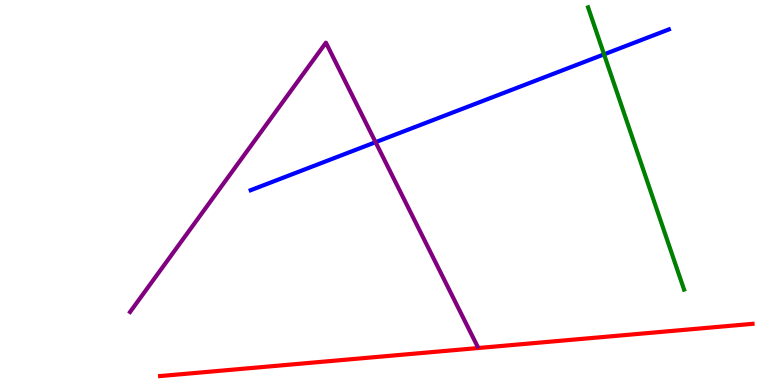[{'lines': ['blue', 'red'], 'intersections': []}, {'lines': ['green', 'red'], 'intersections': []}, {'lines': ['purple', 'red'], 'intersections': []}, {'lines': ['blue', 'green'], 'intersections': [{'x': 7.79, 'y': 8.59}]}, {'lines': ['blue', 'purple'], 'intersections': [{'x': 4.85, 'y': 6.31}]}, {'lines': ['green', 'purple'], 'intersections': []}]